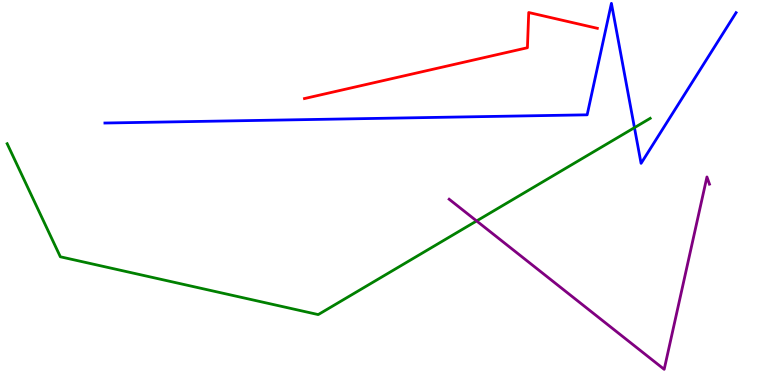[{'lines': ['blue', 'red'], 'intersections': []}, {'lines': ['green', 'red'], 'intersections': []}, {'lines': ['purple', 'red'], 'intersections': []}, {'lines': ['blue', 'green'], 'intersections': [{'x': 8.19, 'y': 6.68}]}, {'lines': ['blue', 'purple'], 'intersections': []}, {'lines': ['green', 'purple'], 'intersections': [{'x': 6.15, 'y': 4.26}]}]